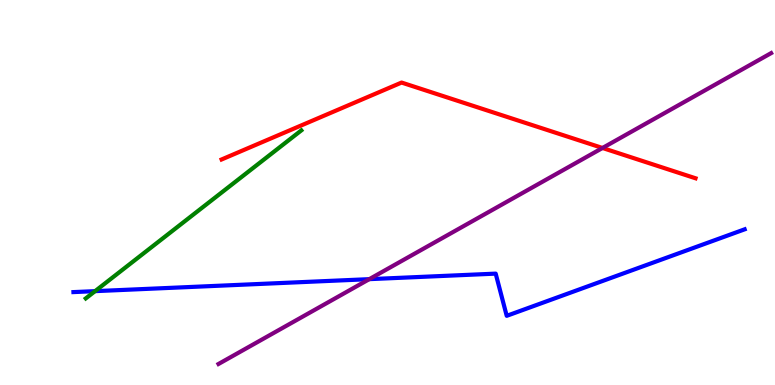[{'lines': ['blue', 'red'], 'intersections': []}, {'lines': ['green', 'red'], 'intersections': []}, {'lines': ['purple', 'red'], 'intersections': [{'x': 7.77, 'y': 6.16}]}, {'lines': ['blue', 'green'], 'intersections': [{'x': 1.23, 'y': 2.44}]}, {'lines': ['blue', 'purple'], 'intersections': [{'x': 4.77, 'y': 2.75}]}, {'lines': ['green', 'purple'], 'intersections': []}]